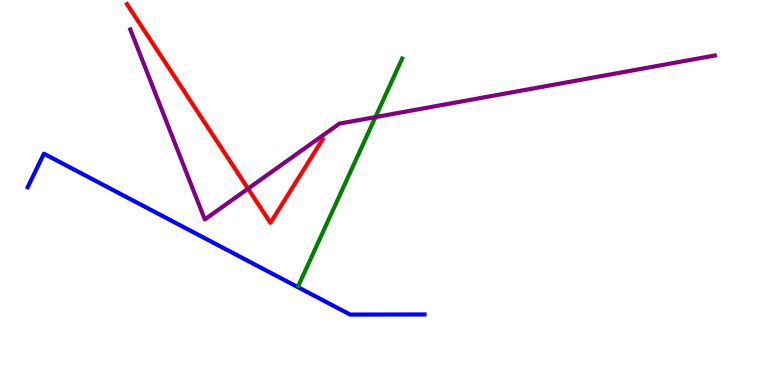[{'lines': ['blue', 'red'], 'intersections': []}, {'lines': ['green', 'red'], 'intersections': []}, {'lines': ['purple', 'red'], 'intersections': [{'x': 3.2, 'y': 5.1}]}, {'lines': ['blue', 'green'], 'intersections': []}, {'lines': ['blue', 'purple'], 'intersections': []}, {'lines': ['green', 'purple'], 'intersections': [{'x': 4.84, 'y': 6.96}]}]